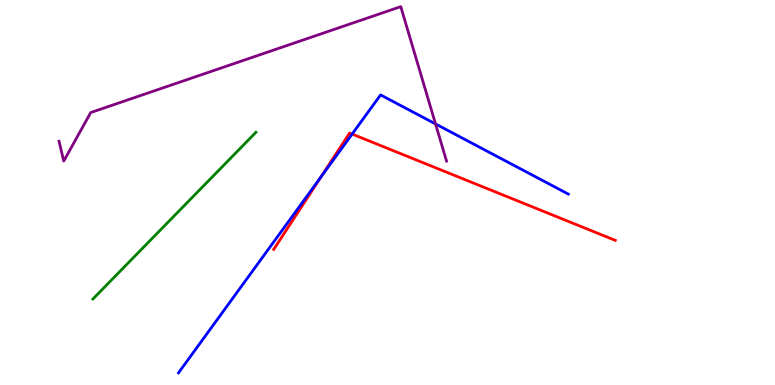[{'lines': ['blue', 'red'], 'intersections': [{'x': 4.14, 'y': 5.41}, {'x': 4.54, 'y': 6.52}]}, {'lines': ['green', 'red'], 'intersections': []}, {'lines': ['purple', 'red'], 'intersections': []}, {'lines': ['blue', 'green'], 'intersections': []}, {'lines': ['blue', 'purple'], 'intersections': [{'x': 5.62, 'y': 6.78}]}, {'lines': ['green', 'purple'], 'intersections': []}]